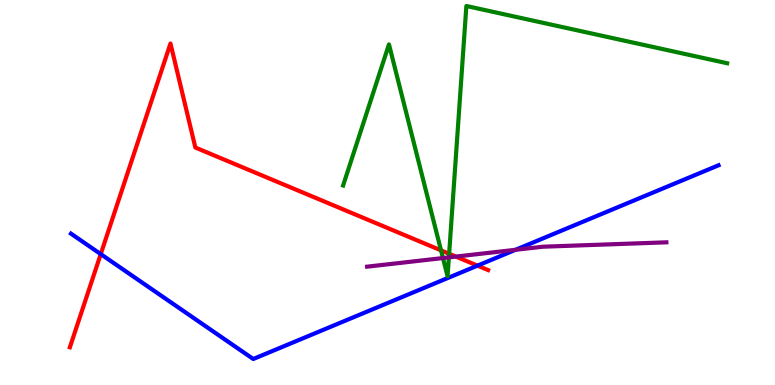[{'lines': ['blue', 'red'], 'intersections': [{'x': 1.3, 'y': 3.4}, {'x': 6.16, 'y': 3.1}]}, {'lines': ['green', 'red'], 'intersections': [{'x': 5.69, 'y': 3.5}, {'x': 5.8, 'y': 3.41}]}, {'lines': ['purple', 'red'], 'intersections': [{'x': 5.88, 'y': 3.34}]}, {'lines': ['blue', 'green'], 'intersections': []}, {'lines': ['blue', 'purple'], 'intersections': [{'x': 6.65, 'y': 3.51}]}, {'lines': ['green', 'purple'], 'intersections': [{'x': 5.72, 'y': 3.3}, {'x': 5.79, 'y': 3.31}]}]